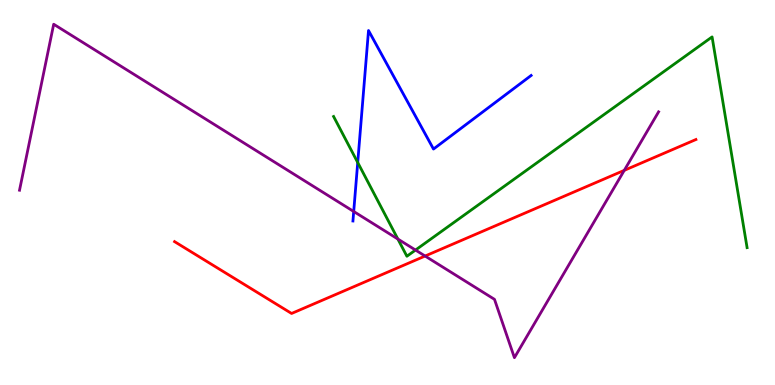[{'lines': ['blue', 'red'], 'intersections': []}, {'lines': ['green', 'red'], 'intersections': []}, {'lines': ['purple', 'red'], 'intersections': [{'x': 5.49, 'y': 3.35}, {'x': 8.06, 'y': 5.58}]}, {'lines': ['blue', 'green'], 'intersections': [{'x': 4.62, 'y': 5.78}]}, {'lines': ['blue', 'purple'], 'intersections': [{'x': 4.56, 'y': 4.51}]}, {'lines': ['green', 'purple'], 'intersections': [{'x': 5.13, 'y': 3.79}, {'x': 5.36, 'y': 3.51}]}]